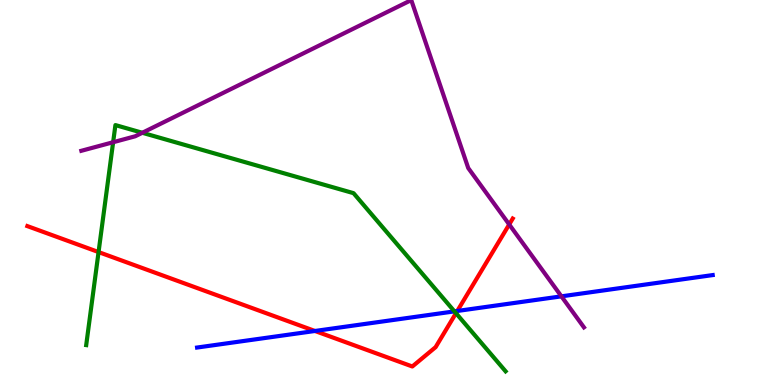[{'lines': ['blue', 'red'], 'intersections': [{'x': 4.06, 'y': 1.4}, {'x': 5.9, 'y': 1.92}]}, {'lines': ['green', 'red'], 'intersections': [{'x': 1.27, 'y': 3.45}, {'x': 5.88, 'y': 1.87}]}, {'lines': ['purple', 'red'], 'intersections': [{'x': 6.57, 'y': 4.17}]}, {'lines': ['blue', 'green'], 'intersections': [{'x': 5.86, 'y': 1.91}]}, {'lines': ['blue', 'purple'], 'intersections': [{'x': 7.24, 'y': 2.3}]}, {'lines': ['green', 'purple'], 'intersections': [{'x': 1.46, 'y': 6.31}, {'x': 1.84, 'y': 6.55}]}]